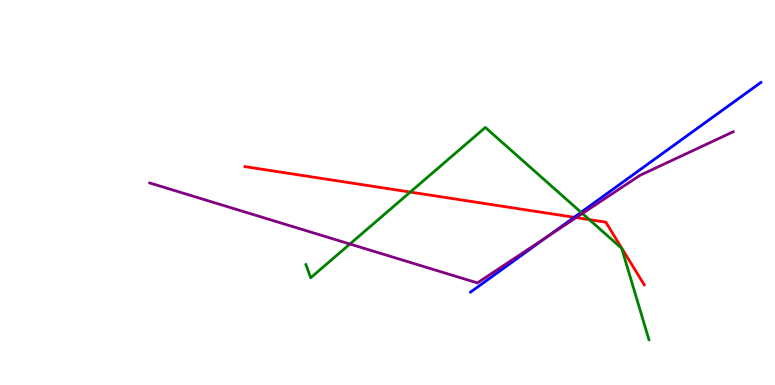[{'lines': ['blue', 'red'], 'intersections': [{'x': 7.41, 'y': 4.36}]}, {'lines': ['green', 'red'], 'intersections': [{'x': 5.29, 'y': 5.01}, {'x': 7.6, 'y': 4.3}]}, {'lines': ['purple', 'red'], 'intersections': [{'x': 7.43, 'y': 4.35}]}, {'lines': ['blue', 'green'], 'intersections': [{'x': 7.5, 'y': 4.49}]}, {'lines': ['blue', 'purple'], 'intersections': [{'x': 7.06, 'y': 3.86}]}, {'lines': ['green', 'purple'], 'intersections': [{'x': 4.51, 'y': 3.66}, {'x': 7.51, 'y': 4.46}]}]